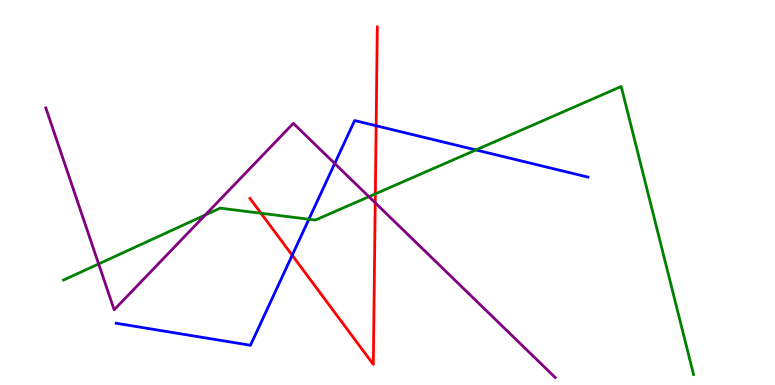[{'lines': ['blue', 'red'], 'intersections': [{'x': 3.77, 'y': 3.37}, {'x': 4.85, 'y': 6.73}]}, {'lines': ['green', 'red'], 'intersections': [{'x': 3.37, 'y': 4.46}, {'x': 4.84, 'y': 4.96}]}, {'lines': ['purple', 'red'], 'intersections': [{'x': 4.84, 'y': 4.73}]}, {'lines': ['blue', 'green'], 'intersections': [{'x': 3.99, 'y': 4.31}, {'x': 6.14, 'y': 6.11}]}, {'lines': ['blue', 'purple'], 'intersections': [{'x': 4.32, 'y': 5.75}]}, {'lines': ['green', 'purple'], 'intersections': [{'x': 1.27, 'y': 3.14}, {'x': 2.65, 'y': 4.42}, {'x': 4.76, 'y': 4.89}]}]